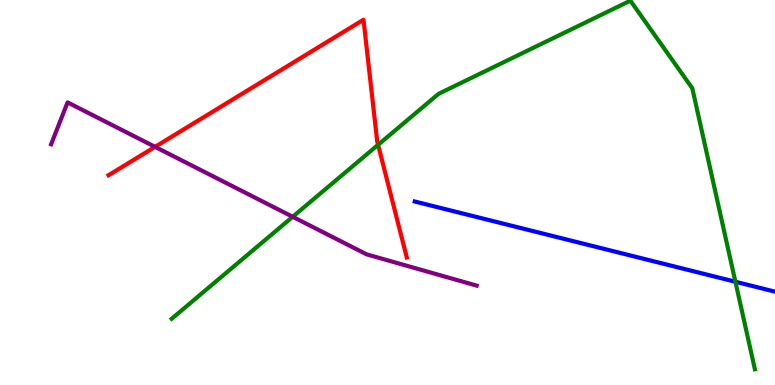[{'lines': ['blue', 'red'], 'intersections': []}, {'lines': ['green', 'red'], 'intersections': [{'x': 4.88, 'y': 6.24}]}, {'lines': ['purple', 'red'], 'intersections': [{'x': 2.0, 'y': 6.19}]}, {'lines': ['blue', 'green'], 'intersections': [{'x': 9.49, 'y': 2.68}]}, {'lines': ['blue', 'purple'], 'intersections': []}, {'lines': ['green', 'purple'], 'intersections': [{'x': 3.78, 'y': 4.37}]}]